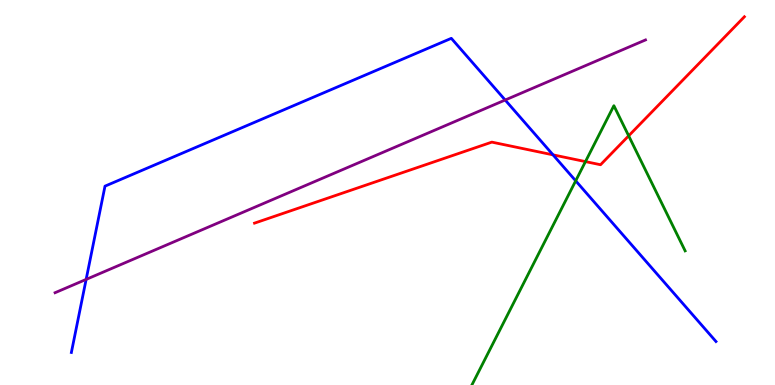[{'lines': ['blue', 'red'], 'intersections': [{'x': 7.14, 'y': 5.98}]}, {'lines': ['green', 'red'], 'intersections': [{'x': 7.55, 'y': 5.8}, {'x': 8.11, 'y': 6.47}]}, {'lines': ['purple', 'red'], 'intersections': []}, {'lines': ['blue', 'green'], 'intersections': [{'x': 7.43, 'y': 5.3}]}, {'lines': ['blue', 'purple'], 'intersections': [{'x': 1.11, 'y': 2.74}, {'x': 6.52, 'y': 7.4}]}, {'lines': ['green', 'purple'], 'intersections': []}]